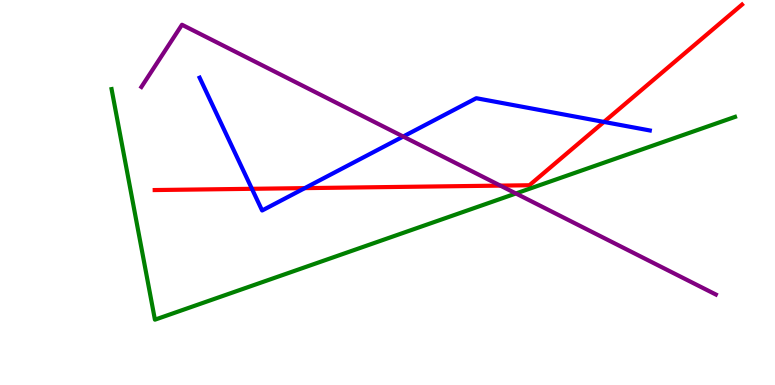[{'lines': ['blue', 'red'], 'intersections': [{'x': 3.25, 'y': 5.1}, {'x': 3.93, 'y': 5.11}, {'x': 7.79, 'y': 6.83}]}, {'lines': ['green', 'red'], 'intersections': []}, {'lines': ['purple', 'red'], 'intersections': [{'x': 6.46, 'y': 5.18}]}, {'lines': ['blue', 'green'], 'intersections': []}, {'lines': ['blue', 'purple'], 'intersections': [{'x': 5.2, 'y': 6.45}]}, {'lines': ['green', 'purple'], 'intersections': [{'x': 6.66, 'y': 4.97}]}]